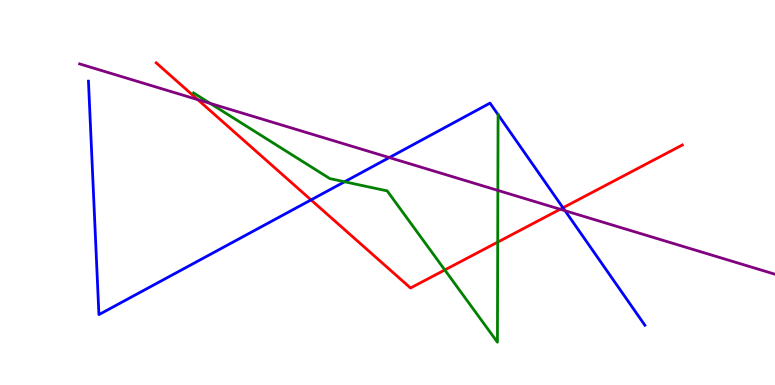[{'lines': ['blue', 'red'], 'intersections': [{'x': 4.01, 'y': 4.81}, {'x': 7.26, 'y': 4.6}]}, {'lines': ['green', 'red'], 'intersections': [{'x': 5.74, 'y': 2.99}, {'x': 6.42, 'y': 3.71}]}, {'lines': ['purple', 'red'], 'intersections': [{'x': 2.55, 'y': 7.41}, {'x': 7.23, 'y': 4.56}]}, {'lines': ['blue', 'green'], 'intersections': [{'x': 4.45, 'y': 5.28}]}, {'lines': ['blue', 'purple'], 'intersections': [{'x': 5.02, 'y': 5.91}, {'x': 7.29, 'y': 4.53}]}, {'lines': ['green', 'purple'], 'intersections': [{'x': 2.71, 'y': 7.31}, {'x': 6.42, 'y': 5.05}]}]